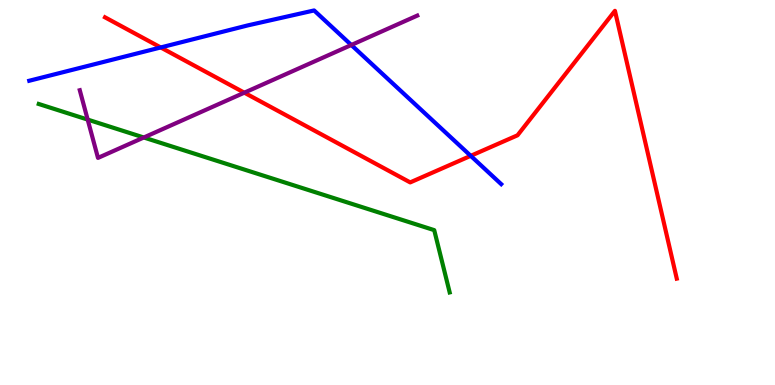[{'lines': ['blue', 'red'], 'intersections': [{'x': 2.07, 'y': 8.77}, {'x': 6.07, 'y': 5.95}]}, {'lines': ['green', 'red'], 'intersections': []}, {'lines': ['purple', 'red'], 'intersections': [{'x': 3.15, 'y': 7.59}]}, {'lines': ['blue', 'green'], 'intersections': []}, {'lines': ['blue', 'purple'], 'intersections': [{'x': 4.53, 'y': 8.83}]}, {'lines': ['green', 'purple'], 'intersections': [{'x': 1.13, 'y': 6.89}, {'x': 1.86, 'y': 6.43}]}]